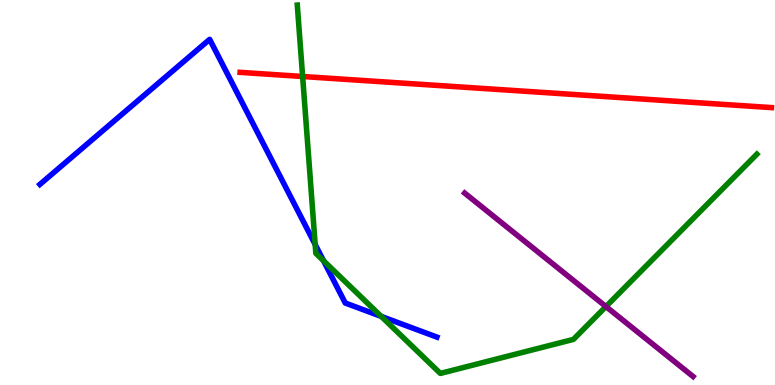[{'lines': ['blue', 'red'], 'intersections': []}, {'lines': ['green', 'red'], 'intersections': [{'x': 3.9, 'y': 8.01}]}, {'lines': ['purple', 'red'], 'intersections': []}, {'lines': ['blue', 'green'], 'intersections': [{'x': 4.07, 'y': 3.65}, {'x': 4.17, 'y': 3.23}, {'x': 4.92, 'y': 1.78}]}, {'lines': ['blue', 'purple'], 'intersections': []}, {'lines': ['green', 'purple'], 'intersections': [{'x': 7.82, 'y': 2.04}]}]